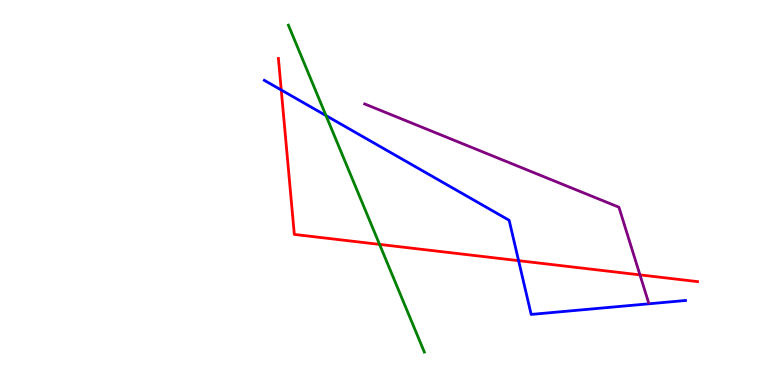[{'lines': ['blue', 'red'], 'intersections': [{'x': 3.63, 'y': 7.66}, {'x': 6.69, 'y': 3.23}]}, {'lines': ['green', 'red'], 'intersections': [{'x': 4.9, 'y': 3.65}]}, {'lines': ['purple', 'red'], 'intersections': [{'x': 8.26, 'y': 2.86}]}, {'lines': ['blue', 'green'], 'intersections': [{'x': 4.21, 'y': 7.0}]}, {'lines': ['blue', 'purple'], 'intersections': []}, {'lines': ['green', 'purple'], 'intersections': []}]